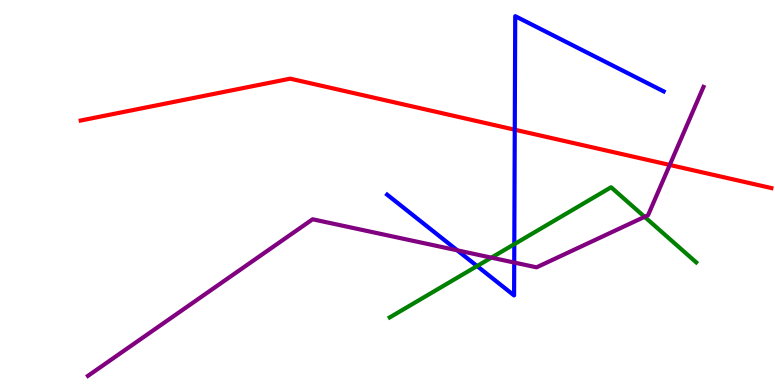[{'lines': ['blue', 'red'], 'intersections': [{'x': 6.64, 'y': 6.63}]}, {'lines': ['green', 'red'], 'intersections': []}, {'lines': ['purple', 'red'], 'intersections': [{'x': 8.64, 'y': 5.72}]}, {'lines': ['blue', 'green'], 'intersections': [{'x': 6.16, 'y': 3.09}, {'x': 6.64, 'y': 3.66}]}, {'lines': ['blue', 'purple'], 'intersections': [{'x': 5.9, 'y': 3.5}, {'x': 6.64, 'y': 3.18}]}, {'lines': ['green', 'purple'], 'intersections': [{'x': 6.34, 'y': 3.31}, {'x': 8.32, 'y': 4.37}]}]